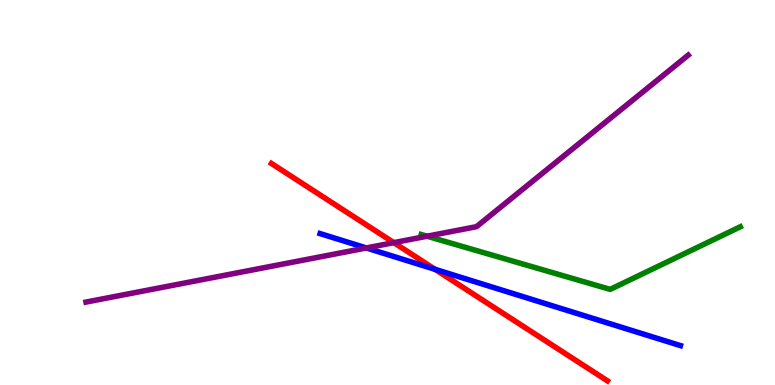[{'lines': ['blue', 'red'], 'intersections': [{'x': 5.61, 'y': 3.0}]}, {'lines': ['green', 'red'], 'intersections': []}, {'lines': ['purple', 'red'], 'intersections': [{'x': 5.08, 'y': 3.7}]}, {'lines': ['blue', 'green'], 'intersections': []}, {'lines': ['blue', 'purple'], 'intersections': [{'x': 4.73, 'y': 3.56}]}, {'lines': ['green', 'purple'], 'intersections': [{'x': 5.51, 'y': 3.86}]}]